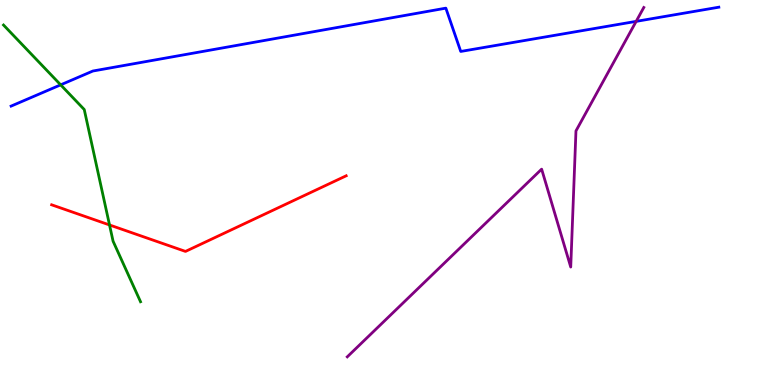[{'lines': ['blue', 'red'], 'intersections': []}, {'lines': ['green', 'red'], 'intersections': [{'x': 1.41, 'y': 4.16}]}, {'lines': ['purple', 'red'], 'intersections': []}, {'lines': ['blue', 'green'], 'intersections': [{'x': 0.783, 'y': 7.8}]}, {'lines': ['blue', 'purple'], 'intersections': [{'x': 8.21, 'y': 9.44}]}, {'lines': ['green', 'purple'], 'intersections': []}]